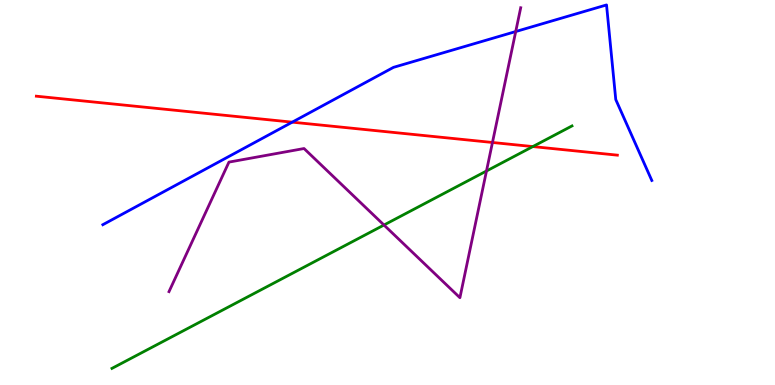[{'lines': ['blue', 'red'], 'intersections': [{'x': 3.77, 'y': 6.83}]}, {'lines': ['green', 'red'], 'intersections': [{'x': 6.88, 'y': 6.19}]}, {'lines': ['purple', 'red'], 'intersections': [{'x': 6.35, 'y': 6.3}]}, {'lines': ['blue', 'green'], 'intersections': []}, {'lines': ['blue', 'purple'], 'intersections': [{'x': 6.65, 'y': 9.18}]}, {'lines': ['green', 'purple'], 'intersections': [{'x': 4.95, 'y': 4.16}, {'x': 6.28, 'y': 5.56}]}]